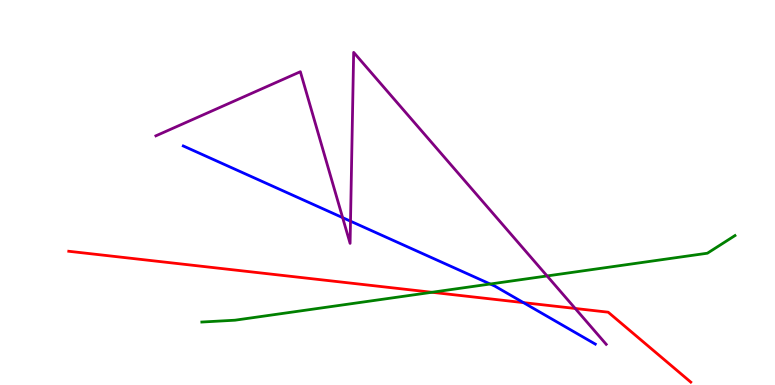[{'lines': ['blue', 'red'], 'intersections': [{'x': 6.75, 'y': 2.14}]}, {'lines': ['green', 'red'], 'intersections': [{'x': 5.57, 'y': 2.41}]}, {'lines': ['purple', 'red'], 'intersections': [{'x': 7.42, 'y': 1.99}]}, {'lines': ['blue', 'green'], 'intersections': [{'x': 6.33, 'y': 2.62}]}, {'lines': ['blue', 'purple'], 'intersections': [{'x': 4.42, 'y': 4.35}, {'x': 4.52, 'y': 4.26}]}, {'lines': ['green', 'purple'], 'intersections': [{'x': 7.06, 'y': 2.83}]}]